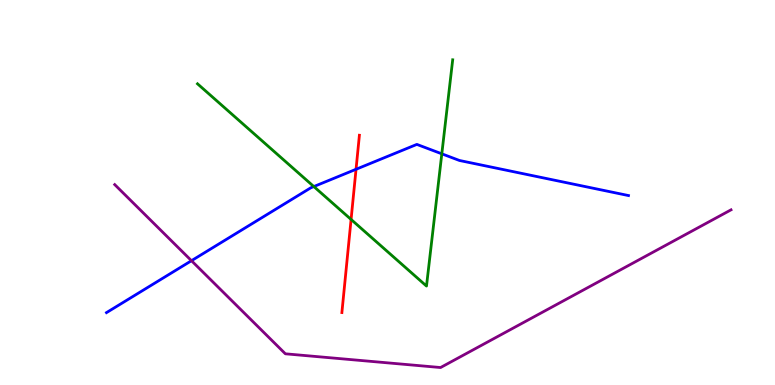[{'lines': ['blue', 'red'], 'intersections': [{'x': 4.59, 'y': 5.6}]}, {'lines': ['green', 'red'], 'intersections': [{'x': 4.53, 'y': 4.3}]}, {'lines': ['purple', 'red'], 'intersections': []}, {'lines': ['blue', 'green'], 'intersections': [{'x': 4.05, 'y': 5.15}, {'x': 5.7, 'y': 6.0}]}, {'lines': ['blue', 'purple'], 'intersections': [{'x': 2.47, 'y': 3.23}]}, {'lines': ['green', 'purple'], 'intersections': []}]